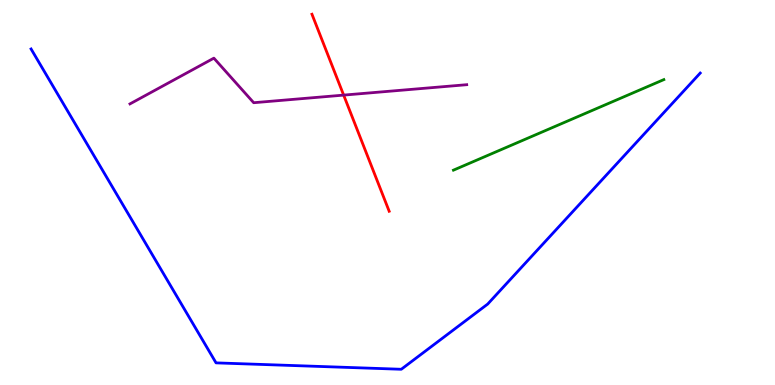[{'lines': ['blue', 'red'], 'intersections': []}, {'lines': ['green', 'red'], 'intersections': []}, {'lines': ['purple', 'red'], 'intersections': [{'x': 4.43, 'y': 7.53}]}, {'lines': ['blue', 'green'], 'intersections': []}, {'lines': ['blue', 'purple'], 'intersections': []}, {'lines': ['green', 'purple'], 'intersections': []}]